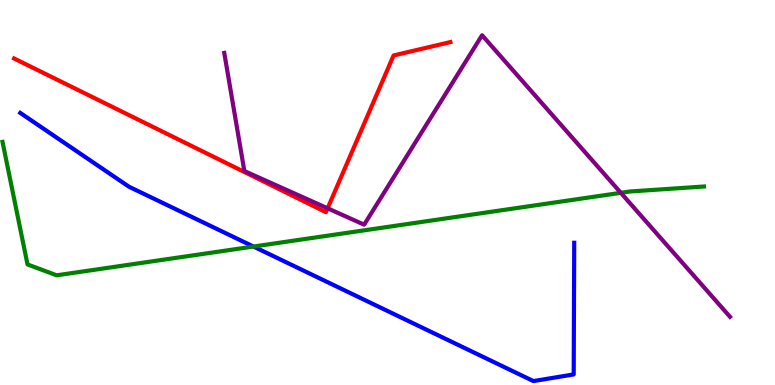[{'lines': ['blue', 'red'], 'intersections': []}, {'lines': ['green', 'red'], 'intersections': []}, {'lines': ['purple', 'red'], 'intersections': [{'x': 4.23, 'y': 4.59}]}, {'lines': ['blue', 'green'], 'intersections': [{'x': 3.27, 'y': 3.6}]}, {'lines': ['blue', 'purple'], 'intersections': []}, {'lines': ['green', 'purple'], 'intersections': [{'x': 8.01, 'y': 4.99}]}]